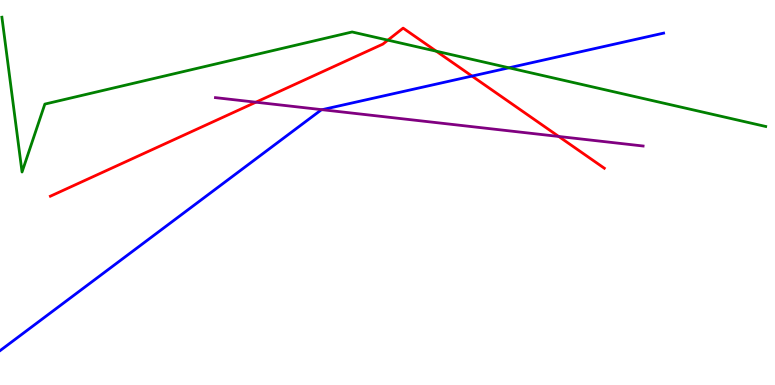[{'lines': ['blue', 'red'], 'intersections': [{'x': 6.09, 'y': 8.02}]}, {'lines': ['green', 'red'], 'intersections': [{'x': 5.0, 'y': 8.96}, {'x': 5.63, 'y': 8.67}]}, {'lines': ['purple', 'red'], 'intersections': [{'x': 3.3, 'y': 7.35}, {'x': 7.21, 'y': 6.46}]}, {'lines': ['blue', 'green'], 'intersections': [{'x': 6.57, 'y': 8.24}]}, {'lines': ['blue', 'purple'], 'intersections': [{'x': 4.16, 'y': 7.15}]}, {'lines': ['green', 'purple'], 'intersections': []}]